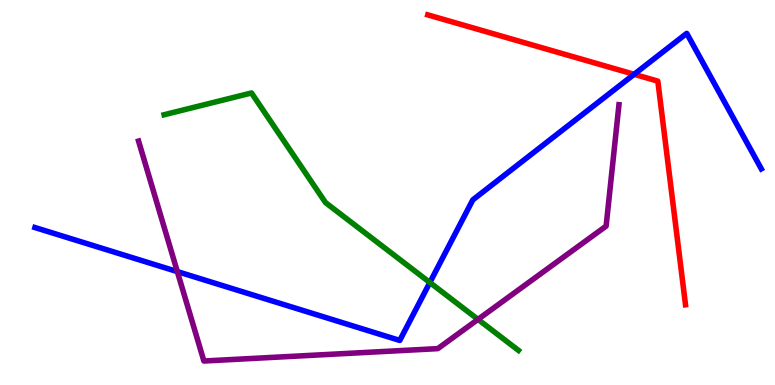[{'lines': ['blue', 'red'], 'intersections': [{'x': 8.18, 'y': 8.07}]}, {'lines': ['green', 'red'], 'intersections': []}, {'lines': ['purple', 'red'], 'intersections': []}, {'lines': ['blue', 'green'], 'intersections': [{'x': 5.55, 'y': 2.66}]}, {'lines': ['blue', 'purple'], 'intersections': [{'x': 2.29, 'y': 2.95}]}, {'lines': ['green', 'purple'], 'intersections': [{'x': 6.17, 'y': 1.7}]}]